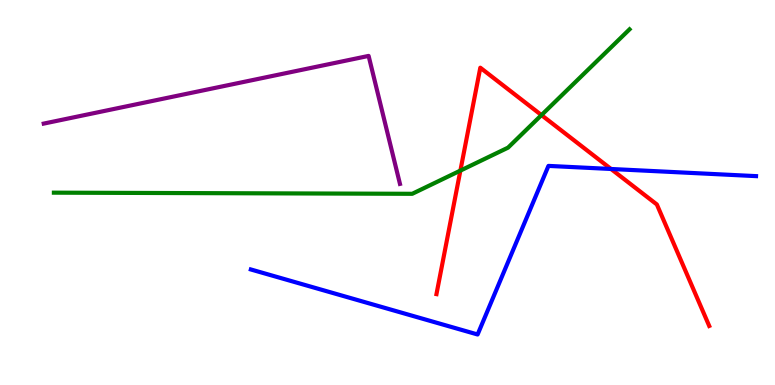[{'lines': ['blue', 'red'], 'intersections': [{'x': 7.88, 'y': 5.61}]}, {'lines': ['green', 'red'], 'intersections': [{'x': 5.94, 'y': 5.57}, {'x': 6.99, 'y': 7.01}]}, {'lines': ['purple', 'red'], 'intersections': []}, {'lines': ['blue', 'green'], 'intersections': []}, {'lines': ['blue', 'purple'], 'intersections': []}, {'lines': ['green', 'purple'], 'intersections': []}]